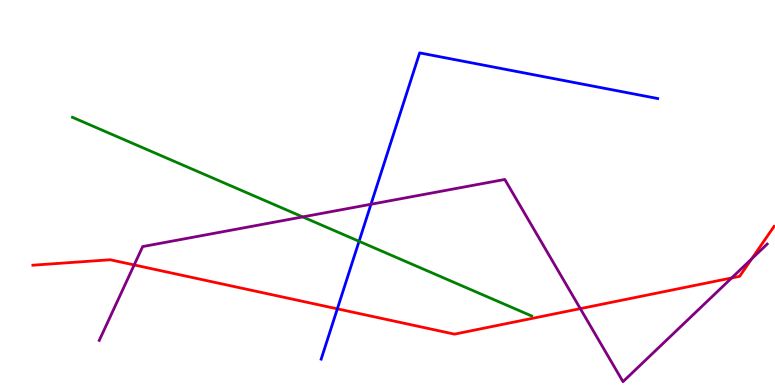[{'lines': ['blue', 'red'], 'intersections': [{'x': 4.35, 'y': 1.98}]}, {'lines': ['green', 'red'], 'intersections': []}, {'lines': ['purple', 'red'], 'intersections': [{'x': 1.73, 'y': 3.12}, {'x': 7.49, 'y': 1.98}, {'x': 9.44, 'y': 2.78}, {'x': 9.7, 'y': 3.28}]}, {'lines': ['blue', 'green'], 'intersections': [{'x': 4.63, 'y': 3.73}]}, {'lines': ['blue', 'purple'], 'intersections': [{'x': 4.79, 'y': 4.69}]}, {'lines': ['green', 'purple'], 'intersections': [{'x': 3.91, 'y': 4.37}]}]